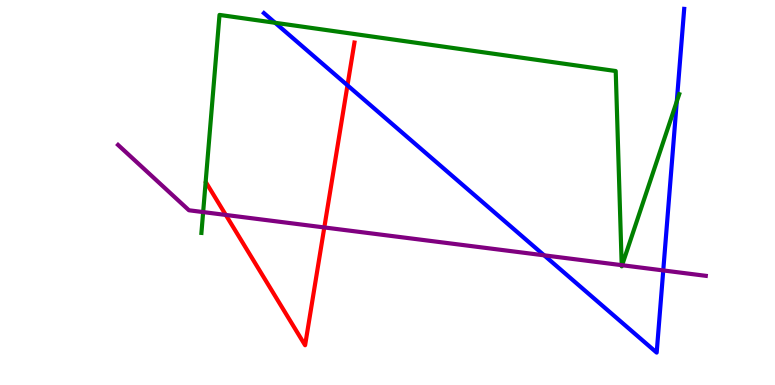[{'lines': ['blue', 'red'], 'intersections': [{'x': 4.48, 'y': 7.78}]}, {'lines': ['green', 'red'], 'intersections': []}, {'lines': ['purple', 'red'], 'intersections': [{'x': 2.91, 'y': 4.42}, {'x': 4.18, 'y': 4.09}]}, {'lines': ['blue', 'green'], 'intersections': [{'x': 3.55, 'y': 9.41}, {'x': 8.73, 'y': 7.36}]}, {'lines': ['blue', 'purple'], 'intersections': [{'x': 7.02, 'y': 3.37}, {'x': 8.56, 'y': 2.98}]}, {'lines': ['green', 'purple'], 'intersections': [{'x': 2.62, 'y': 4.49}, {'x': 8.02, 'y': 3.11}, {'x': 8.03, 'y': 3.11}]}]